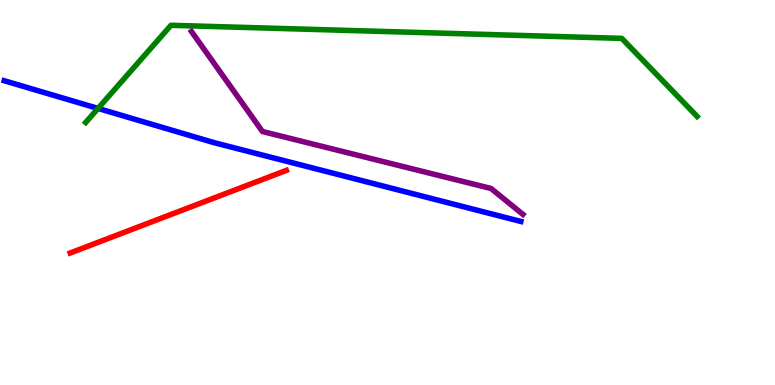[{'lines': ['blue', 'red'], 'intersections': []}, {'lines': ['green', 'red'], 'intersections': []}, {'lines': ['purple', 'red'], 'intersections': []}, {'lines': ['blue', 'green'], 'intersections': [{'x': 1.26, 'y': 7.18}]}, {'lines': ['blue', 'purple'], 'intersections': []}, {'lines': ['green', 'purple'], 'intersections': []}]